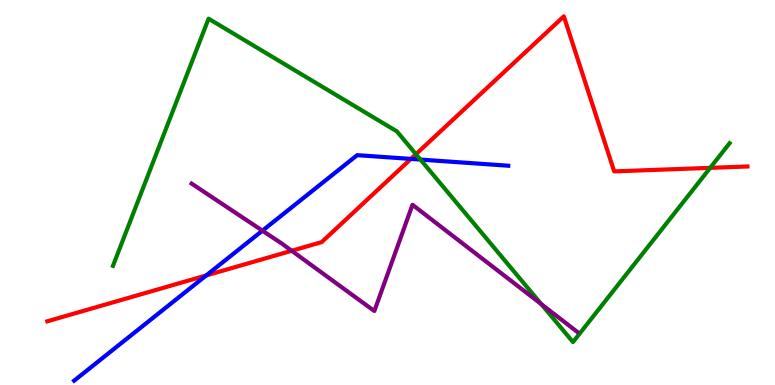[{'lines': ['blue', 'red'], 'intersections': [{'x': 2.66, 'y': 2.85}, {'x': 5.3, 'y': 5.87}]}, {'lines': ['green', 'red'], 'intersections': [{'x': 5.37, 'y': 5.99}, {'x': 9.16, 'y': 5.64}]}, {'lines': ['purple', 'red'], 'intersections': [{'x': 3.76, 'y': 3.49}]}, {'lines': ['blue', 'green'], 'intersections': [{'x': 5.43, 'y': 5.85}]}, {'lines': ['blue', 'purple'], 'intersections': [{'x': 3.39, 'y': 4.01}]}, {'lines': ['green', 'purple'], 'intersections': [{'x': 6.98, 'y': 2.1}]}]